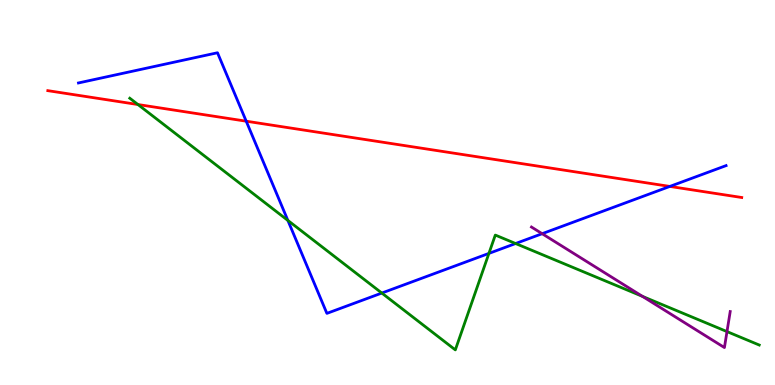[{'lines': ['blue', 'red'], 'intersections': [{'x': 3.18, 'y': 6.85}, {'x': 8.64, 'y': 5.16}]}, {'lines': ['green', 'red'], 'intersections': [{'x': 1.78, 'y': 7.29}]}, {'lines': ['purple', 'red'], 'intersections': []}, {'lines': ['blue', 'green'], 'intersections': [{'x': 3.71, 'y': 4.27}, {'x': 4.93, 'y': 2.39}, {'x': 6.31, 'y': 3.42}, {'x': 6.65, 'y': 3.67}]}, {'lines': ['blue', 'purple'], 'intersections': [{'x': 7.0, 'y': 3.93}]}, {'lines': ['green', 'purple'], 'intersections': [{'x': 8.29, 'y': 2.3}, {'x': 9.38, 'y': 1.39}]}]